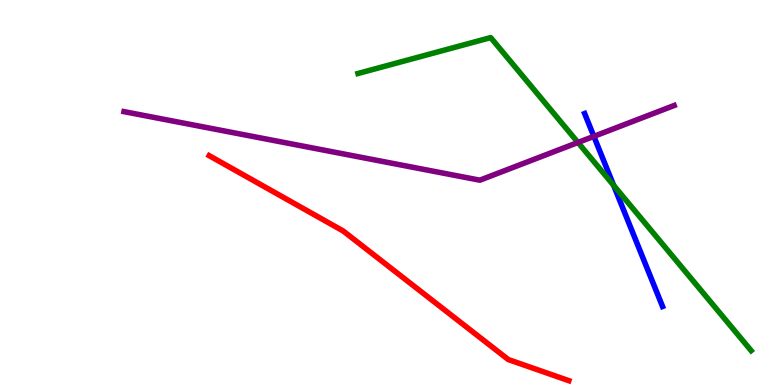[{'lines': ['blue', 'red'], 'intersections': []}, {'lines': ['green', 'red'], 'intersections': []}, {'lines': ['purple', 'red'], 'intersections': []}, {'lines': ['blue', 'green'], 'intersections': [{'x': 7.92, 'y': 5.19}]}, {'lines': ['blue', 'purple'], 'intersections': [{'x': 7.66, 'y': 6.46}]}, {'lines': ['green', 'purple'], 'intersections': [{'x': 7.46, 'y': 6.3}]}]